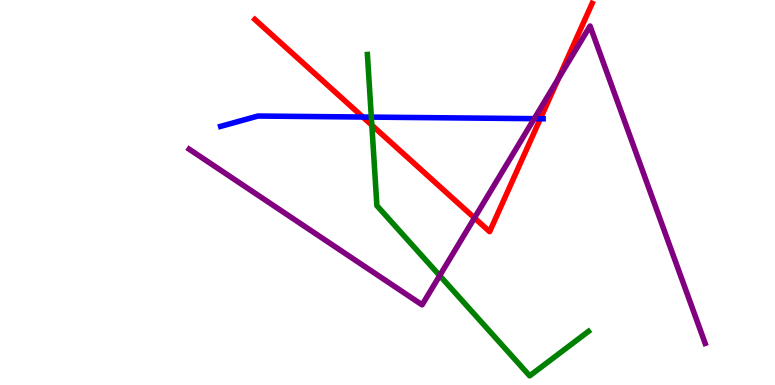[{'lines': ['blue', 'red'], 'intersections': [{'x': 4.68, 'y': 6.96}, {'x': 6.97, 'y': 6.92}]}, {'lines': ['green', 'red'], 'intersections': [{'x': 4.8, 'y': 6.75}]}, {'lines': ['purple', 'red'], 'intersections': [{'x': 6.12, 'y': 4.34}, {'x': 7.2, 'y': 7.96}]}, {'lines': ['blue', 'green'], 'intersections': [{'x': 4.79, 'y': 6.96}]}, {'lines': ['blue', 'purple'], 'intersections': [{'x': 6.89, 'y': 6.92}]}, {'lines': ['green', 'purple'], 'intersections': [{'x': 5.67, 'y': 2.84}]}]